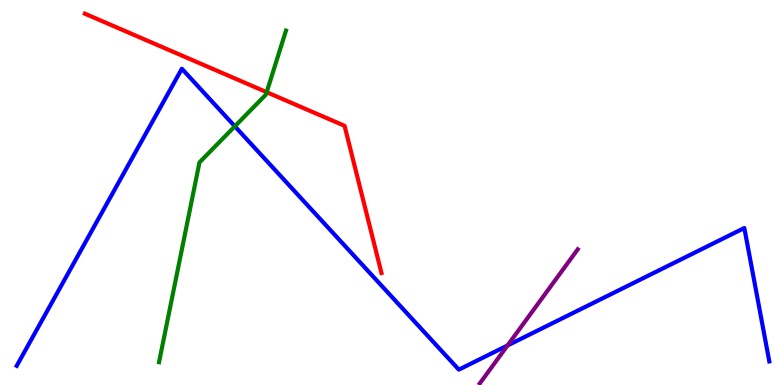[{'lines': ['blue', 'red'], 'intersections': []}, {'lines': ['green', 'red'], 'intersections': [{'x': 3.44, 'y': 7.61}]}, {'lines': ['purple', 'red'], 'intersections': []}, {'lines': ['blue', 'green'], 'intersections': [{'x': 3.03, 'y': 6.72}]}, {'lines': ['blue', 'purple'], 'intersections': [{'x': 6.55, 'y': 1.03}]}, {'lines': ['green', 'purple'], 'intersections': []}]